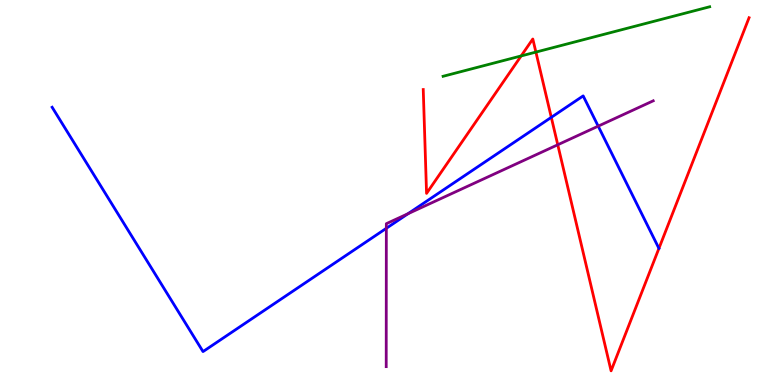[{'lines': ['blue', 'red'], 'intersections': [{'x': 7.11, 'y': 6.95}]}, {'lines': ['green', 'red'], 'intersections': [{'x': 6.72, 'y': 8.55}, {'x': 6.91, 'y': 8.65}]}, {'lines': ['purple', 'red'], 'intersections': [{'x': 7.2, 'y': 6.24}]}, {'lines': ['blue', 'green'], 'intersections': []}, {'lines': ['blue', 'purple'], 'intersections': [{'x': 4.98, 'y': 4.07}, {'x': 5.27, 'y': 4.45}, {'x': 7.72, 'y': 6.72}]}, {'lines': ['green', 'purple'], 'intersections': []}]